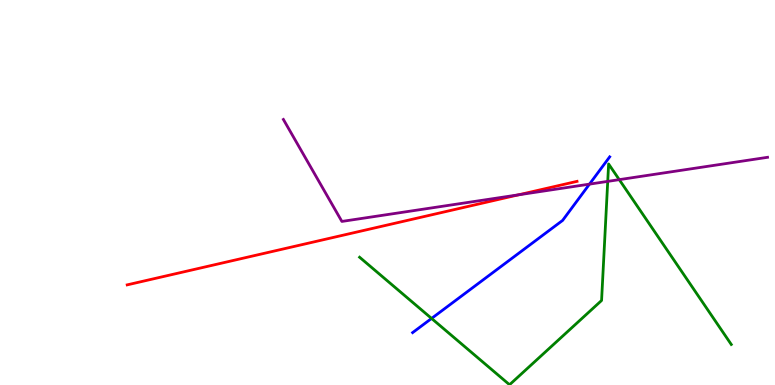[{'lines': ['blue', 'red'], 'intersections': []}, {'lines': ['green', 'red'], 'intersections': []}, {'lines': ['purple', 'red'], 'intersections': [{'x': 6.69, 'y': 4.94}]}, {'lines': ['blue', 'green'], 'intersections': [{'x': 5.57, 'y': 1.73}]}, {'lines': ['blue', 'purple'], 'intersections': [{'x': 7.61, 'y': 5.22}]}, {'lines': ['green', 'purple'], 'intersections': [{'x': 7.84, 'y': 5.29}, {'x': 7.99, 'y': 5.33}]}]